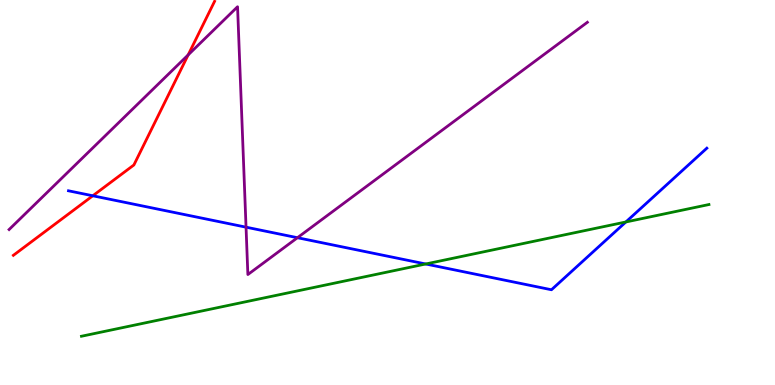[{'lines': ['blue', 'red'], 'intersections': [{'x': 1.2, 'y': 4.91}]}, {'lines': ['green', 'red'], 'intersections': []}, {'lines': ['purple', 'red'], 'intersections': [{'x': 2.43, 'y': 8.57}]}, {'lines': ['blue', 'green'], 'intersections': [{'x': 5.49, 'y': 3.14}, {'x': 8.08, 'y': 4.23}]}, {'lines': ['blue', 'purple'], 'intersections': [{'x': 3.17, 'y': 4.1}, {'x': 3.84, 'y': 3.83}]}, {'lines': ['green', 'purple'], 'intersections': []}]